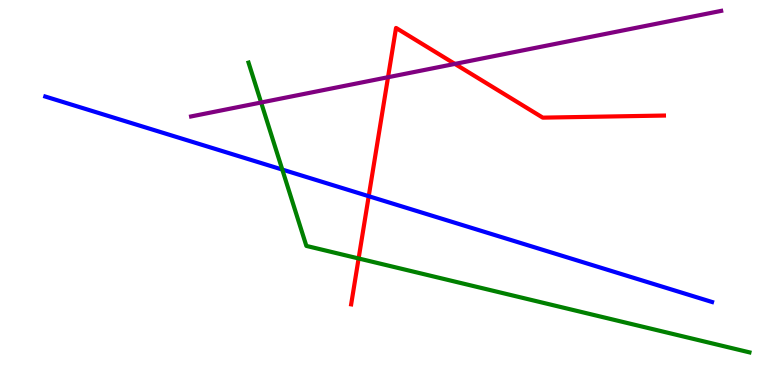[{'lines': ['blue', 'red'], 'intersections': [{'x': 4.76, 'y': 4.9}]}, {'lines': ['green', 'red'], 'intersections': [{'x': 4.63, 'y': 3.29}]}, {'lines': ['purple', 'red'], 'intersections': [{'x': 5.01, 'y': 7.99}, {'x': 5.87, 'y': 8.34}]}, {'lines': ['blue', 'green'], 'intersections': [{'x': 3.64, 'y': 5.6}]}, {'lines': ['blue', 'purple'], 'intersections': []}, {'lines': ['green', 'purple'], 'intersections': [{'x': 3.37, 'y': 7.34}]}]